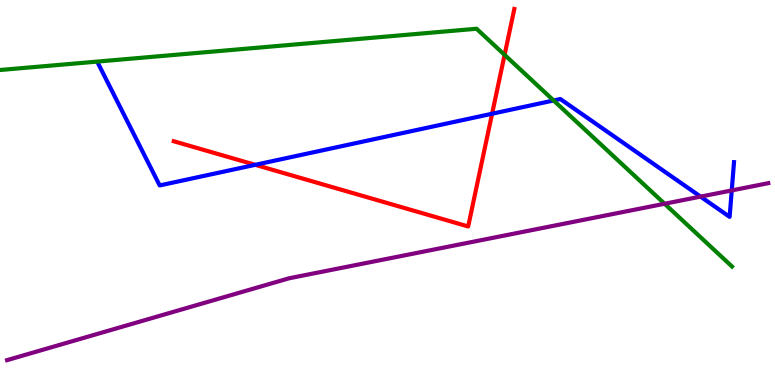[{'lines': ['blue', 'red'], 'intersections': [{'x': 3.29, 'y': 5.72}, {'x': 6.35, 'y': 7.05}]}, {'lines': ['green', 'red'], 'intersections': [{'x': 6.51, 'y': 8.58}]}, {'lines': ['purple', 'red'], 'intersections': []}, {'lines': ['blue', 'green'], 'intersections': [{'x': 7.14, 'y': 7.39}]}, {'lines': ['blue', 'purple'], 'intersections': [{'x': 9.04, 'y': 4.89}, {'x': 9.44, 'y': 5.05}]}, {'lines': ['green', 'purple'], 'intersections': [{'x': 8.58, 'y': 4.71}]}]